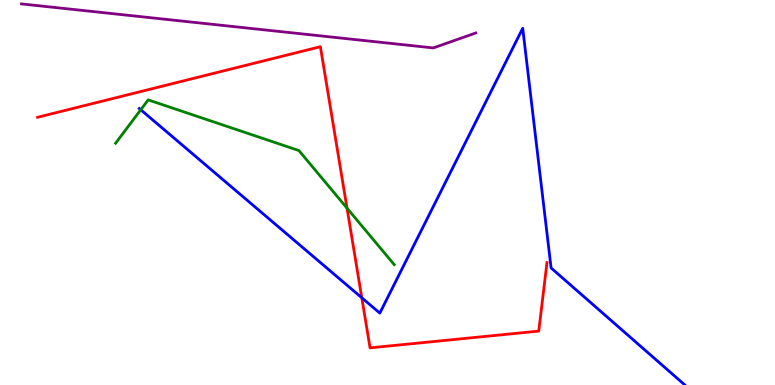[{'lines': ['blue', 'red'], 'intersections': [{'x': 4.67, 'y': 2.27}]}, {'lines': ['green', 'red'], 'intersections': [{'x': 4.48, 'y': 4.59}]}, {'lines': ['purple', 'red'], 'intersections': []}, {'lines': ['blue', 'green'], 'intersections': [{'x': 1.82, 'y': 7.15}]}, {'lines': ['blue', 'purple'], 'intersections': []}, {'lines': ['green', 'purple'], 'intersections': []}]